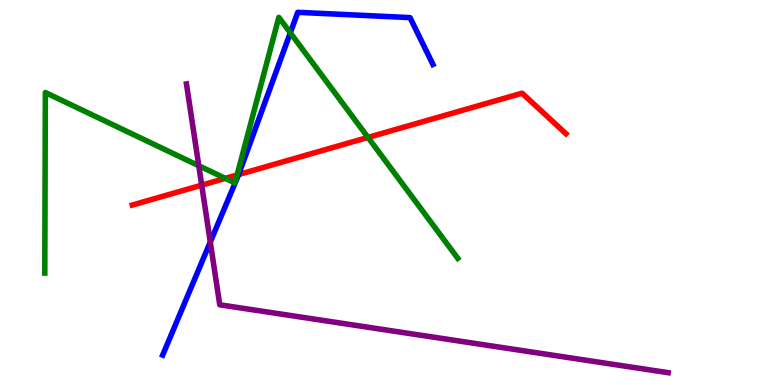[{'lines': ['blue', 'red'], 'intersections': [{'x': 3.08, 'y': 5.47}]}, {'lines': ['green', 'red'], 'intersections': [{'x': 2.91, 'y': 5.37}, {'x': 3.06, 'y': 5.45}, {'x': 4.75, 'y': 6.43}]}, {'lines': ['purple', 'red'], 'intersections': [{'x': 2.6, 'y': 5.19}]}, {'lines': ['blue', 'green'], 'intersections': [{'x': 3.75, 'y': 9.15}]}, {'lines': ['blue', 'purple'], 'intersections': [{'x': 2.71, 'y': 3.71}]}, {'lines': ['green', 'purple'], 'intersections': [{'x': 2.56, 'y': 5.7}]}]